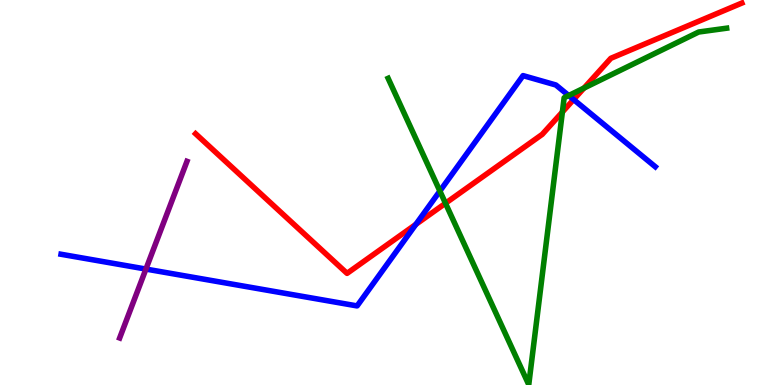[{'lines': ['blue', 'red'], 'intersections': [{'x': 5.37, 'y': 4.17}, {'x': 7.4, 'y': 7.41}]}, {'lines': ['green', 'red'], 'intersections': [{'x': 5.75, 'y': 4.72}, {'x': 7.26, 'y': 7.09}, {'x': 7.54, 'y': 7.71}]}, {'lines': ['purple', 'red'], 'intersections': []}, {'lines': ['blue', 'green'], 'intersections': [{'x': 5.68, 'y': 5.04}, {'x': 7.34, 'y': 7.52}]}, {'lines': ['blue', 'purple'], 'intersections': [{'x': 1.88, 'y': 3.01}]}, {'lines': ['green', 'purple'], 'intersections': []}]